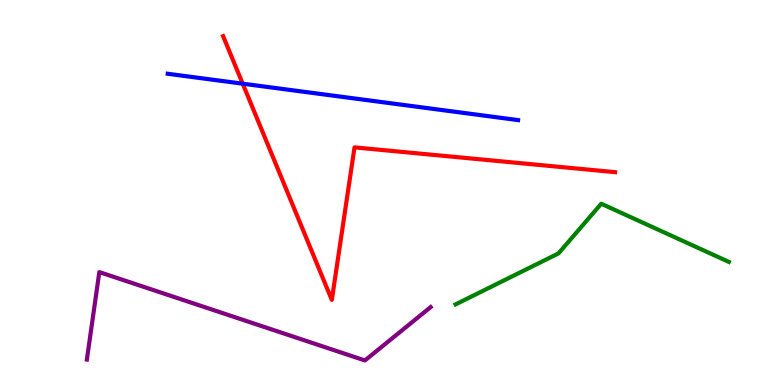[{'lines': ['blue', 'red'], 'intersections': [{'x': 3.13, 'y': 7.83}]}, {'lines': ['green', 'red'], 'intersections': []}, {'lines': ['purple', 'red'], 'intersections': []}, {'lines': ['blue', 'green'], 'intersections': []}, {'lines': ['blue', 'purple'], 'intersections': []}, {'lines': ['green', 'purple'], 'intersections': []}]